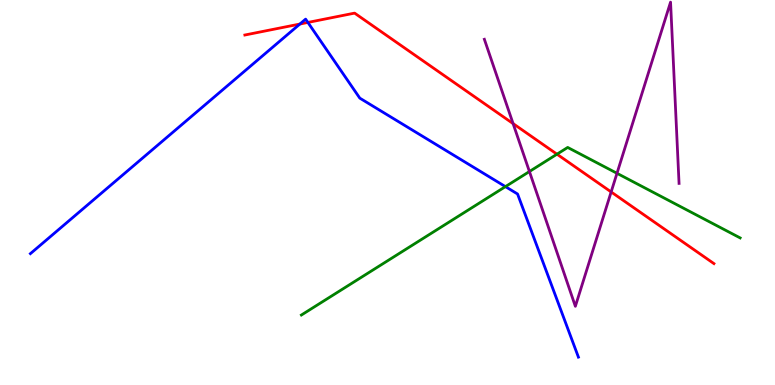[{'lines': ['blue', 'red'], 'intersections': [{'x': 3.87, 'y': 9.38}, {'x': 3.97, 'y': 9.42}]}, {'lines': ['green', 'red'], 'intersections': [{'x': 7.19, 'y': 6.0}]}, {'lines': ['purple', 'red'], 'intersections': [{'x': 6.62, 'y': 6.79}, {'x': 7.89, 'y': 5.01}]}, {'lines': ['blue', 'green'], 'intersections': [{'x': 6.52, 'y': 5.15}]}, {'lines': ['blue', 'purple'], 'intersections': []}, {'lines': ['green', 'purple'], 'intersections': [{'x': 6.83, 'y': 5.54}, {'x': 7.96, 'y': 5.5}]}]